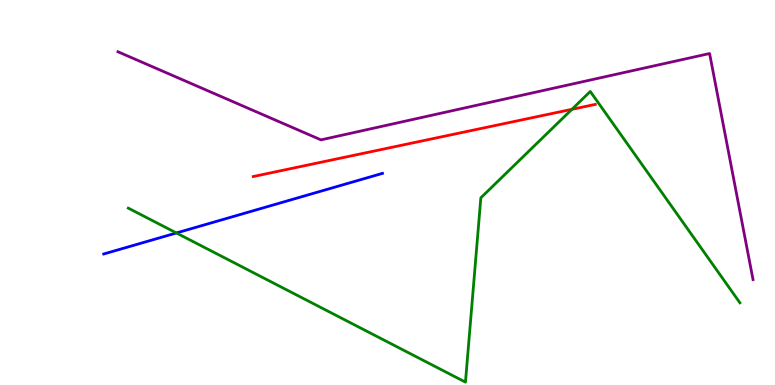[{'lines': ['blue', 'red'], 'intersections': []}, {'lines': ['green', 'red'], 'intersections': [{'x': 7.38, 'y': 7.16}]}, {'lines': ['purple', 'red'], 'intersections': []}, {'lines': ['blue', 'green'], 'intersections': [{'x': 2.28, 'y': 3.95}]}, {'lines': ['blue', 'purple'], 'intersections': []}, {'lines': ['green', 'purple'], 'intersections': []}]